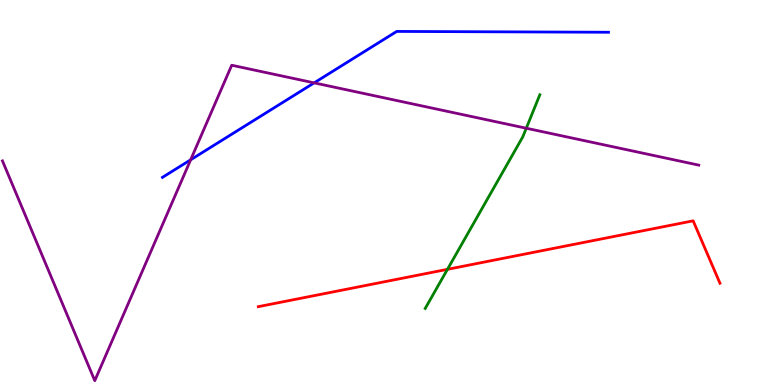[{'lines': ['blue', 'red'], 'intersections': []}, {'lines': ['green', 'red'], 'intersections': [{'x': 5.77, 'y': 3.0}]}, {'lines': ['purple', 'red'], 'intersections': []}, {'lines': ['blue', 'green'], 'intersections': []}, {'lines': ['blue', 'purple'], 'intersections': [{'x': 2.46, 'y': 5.85}, {'x': 4.05, 'y': 7.85}]}, {'lines': ['green', 'purple'], 'intersections': [{'x': 6.79, 'y': 6.67}]}]